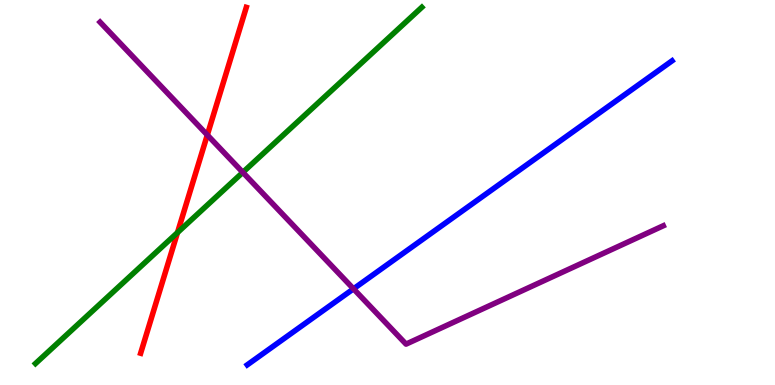[{'lines': ['blue', 'red'], 'intersections': []}, {'lines': ['green', 'red'], 'intersections': [{'x': 2.29, 'y': 3.96}]}, {'lines': ['purple', 'red'], 'intersections': [{'x': 2.68, 'y': 6.49}]}, {'lines': ['blue', 'green'], 'intersections': []}, {'lines': ['blue', 'purple'], 'intersections': [{'x': 4.56, 'y': 2.5}]}, {'lines': ['green', 'purple'], 'intersections': [{'x': 3.13, 'y': 5.52}]}]